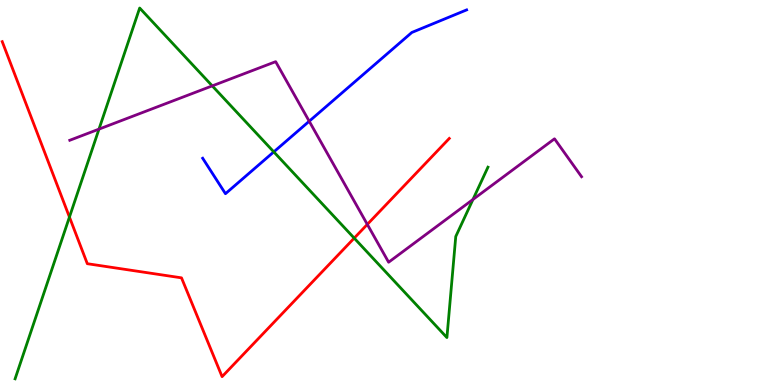[{'lines': ['blue', 'red'], 'intersections': []}, {'lines': ['green', 'red'], 'intersections': [{'x': 0.896, 'y': 4.36}, {'x': 4.57, 'y': 3.81}]}, {'lines': ['purple', 'red'], 'intersections': [{'x': 4.74, 'y': 4.17}]}, {'lines': ['blue', 'green'], 'intersections': [{'x': 3.53, 'y': 6.06}]}, {'lines': ['blue', 'purple'], 'intersections': [{'x': 3.99, 'y': 6.85}]}, {'lines': ['green', 'purple'], 'intersections': [{'x': 1.28, 'y': 6.65}, {'x': 2.74, 'y': 7.77}, {'x': 6.1, 'y': 4.82}]}]